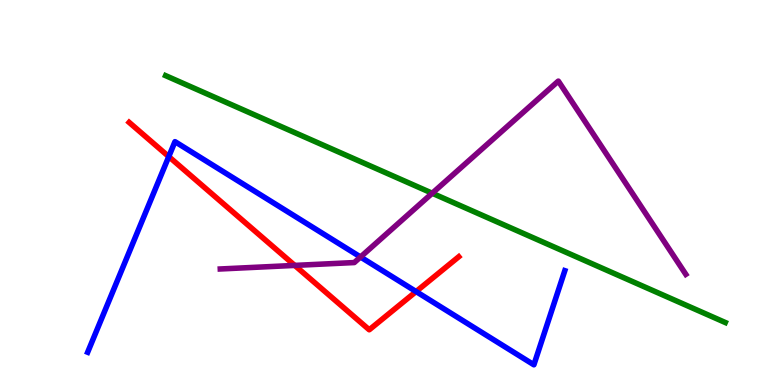[{'lines': ['blue', 'red'], 'intersections': [{'x': 2.18, 'y': 5.93}, {'x': 5.37, 'y': 2.43}]}, {'lines': ['green', 'red'], 'intersections': []}, {'lines': ['purple', 'red'], 'intersections': [{'x': 3.8, 'y': 3.11}]}, {'lines': ['blue', 'green'], 'intersections': []}, {'lines': ['blue', 'purple'], 'intersections': [{'x': 4.65, 'y': 3.32}]}, {'lines': ['green', 'purple'], 'intersections': [{'x': 5.58, 'y': 4.98}]}]